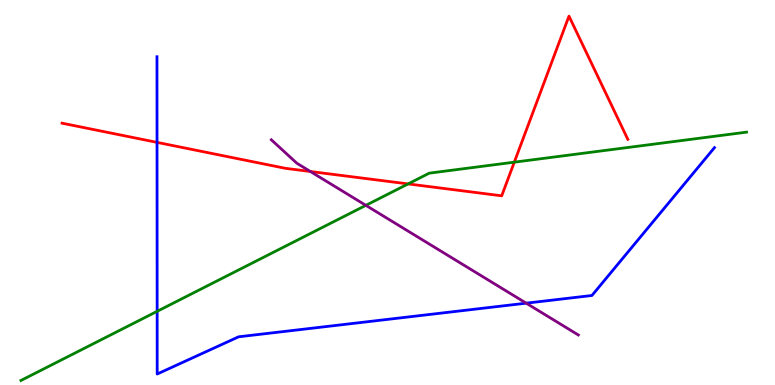[{'lines': ['blue', 'red'], 'intersections': [{'x': 2.03, 'y': 6.3}]}, {'lines': ['green', 'red'], 'intersections': [{'x': 5.27, 'y': 5.22}, {'x': 6.64, 'y': 5.79}]}, {'lines': ['purple', 'red'], 'intersections': [{'x': 4.0, 'y': 5.55}]}, {'lines': ['blue', 'green'], 'intersections': [{'x': 2.03, 'y': 1.91}]}, {'lines': ['blue', 'purple'], 'intersections': [{'x': 6.79, 'y': 2.13}]}, {'lines': ['green', 'purple'], 'intersections': [{'x': 4.72, 'y': 4.67}]}]